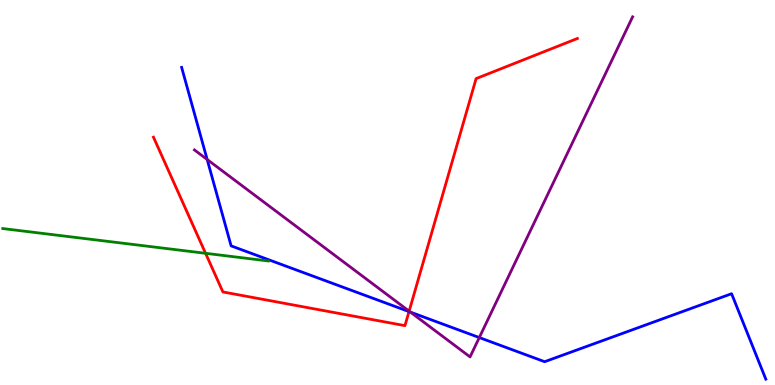[{'lines': ['blue', 'red'], 'intersections': [{'x': 5.28, 'y': 1.91}]}, {'lines': ['green', 'red'], 'intersections': [{'x': 2.65, 'y': 3.42}]}, {'lines': ['purple', 'red'], 'intersections': [{'x': 5.28, 'y': 1.92}]}, {'lines': ['blue', 'green'], 'intersections': []}, {'lines': ['blue', 'purple'], 'intersections': [{'x': 2.67, 'y': 5.86}, {'x': 5.3, 'y': 1.89}, {'x': 6.18, 'y': 1.23}]}, {'lines': ['green', 'purple'], 'intersections': []}]